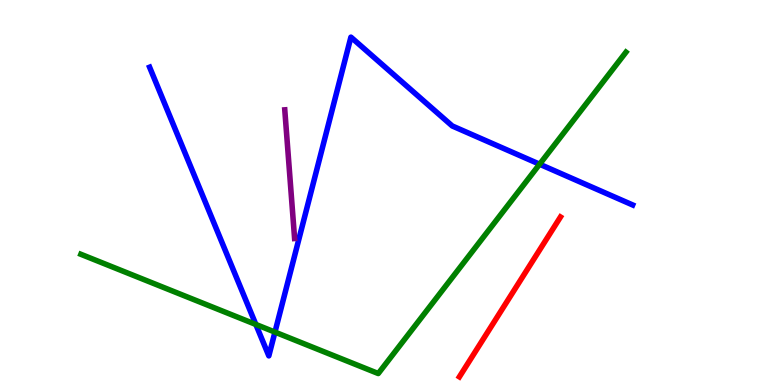[{'lines': ['blue', 'red'], 'intersections': []}, {'lines': ['green', 'red'], 'intersections': []}, {'lines': ['purple', 'red'], 'intersections': []}, {'lines': ['blue', 'green'], 'intersections': [{'x': 3.3, 'y': 1.57}, {'x': 3.55, 'y': 1.37}, {'x': 6.96, 'y': 5.73}]}, {'lines': ['blue', 'purple'], 'intersections': []}, {'lines': ['green', 'purple'], 'intersections': []}]